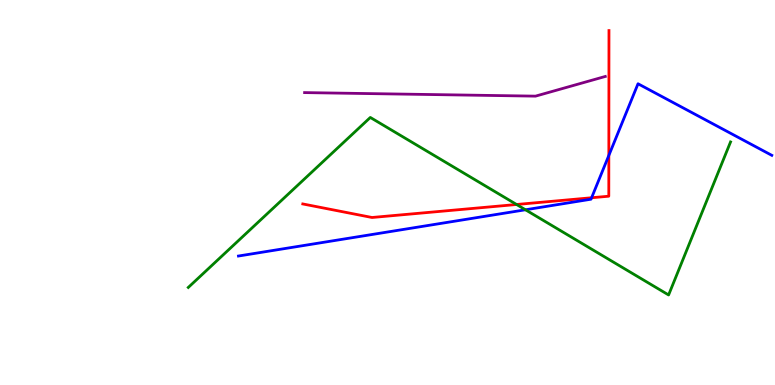[{'lines': ['blue', 'red'], 'intersections': [{'x': 7.63, 'y': 4.86}, {'x': 7.86, 'y': 5.96}]}, {'lines': ['green', 'red'], 'intersections': [{'x': 6.67, 'y': 4.69}]}, {'lines': ['purple', 'red'], 'intersections': []}, {'lines': ['blue', 'green'], 'intersections': [{'x': 6.78, 'y': 4.55}]}, {'lines': ['blue', 'purple'], 'intersections': []}, {'lines': ['green', 'purple'], 'intersections': []}]